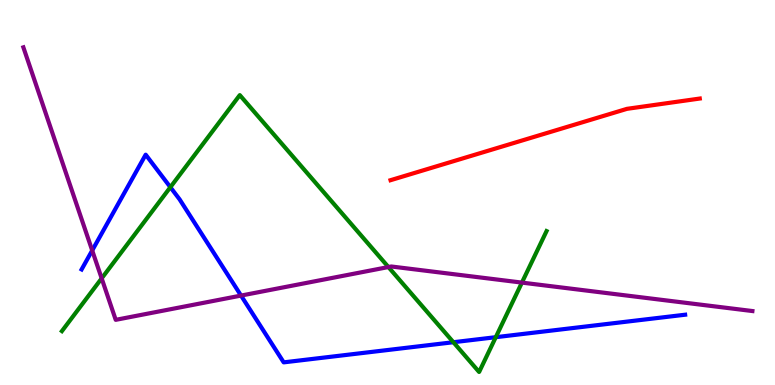[{'lines': ['blue', 'red'], 'intersections': []}, {'lines': ['green', 'red'], 'intersections': []}, {'lines': ['purple', 'red'], 'intersections': []}, {'lines': ['blue', 'green'], 'intersections': [{'x': 2.2, 'y': 5.14}, {'x': 5.85, 'y': 1.11}, {'x': 6.4, 'y': 1.24}]}, {'lines': ['blue', 'purple'], 'intersections': [{'x': 1.19, 'y': 3.49}, {'x': 3.11, 'y': 2.32}]}, {'lines': ['green', 'purple'], 'intersections': [{'x': 1.31, 'y': 2.77}, {'x': 5.01, 'y': 3.06}, {'x': 6.73, 'y': 2.66}]}]